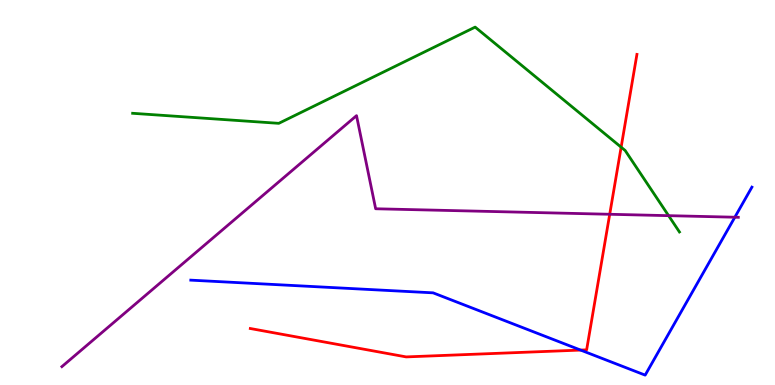[{'lines': ['blue', 'red'], 'intersections': [{'x': 7.49, 'y': 0.907}]}, {'lines': ['green', 'red'], 'intersections': [{'x': 8.01, 'y': 6.18}]}, {'lines': ['purple', 'red'], 'intersections': [{'x': 7.87, 'y': 4.43}]}, {'lines': ['blue', 'green'], 'intersections': []}, {'lines': ['blue', 'purple'], 'intersections': [{'x': 9.48, 'y': 4.36}]}, {'lines': ['green', 'purple'], 'intersections': [{'x': 8.63, 'y': 4.4}]}]